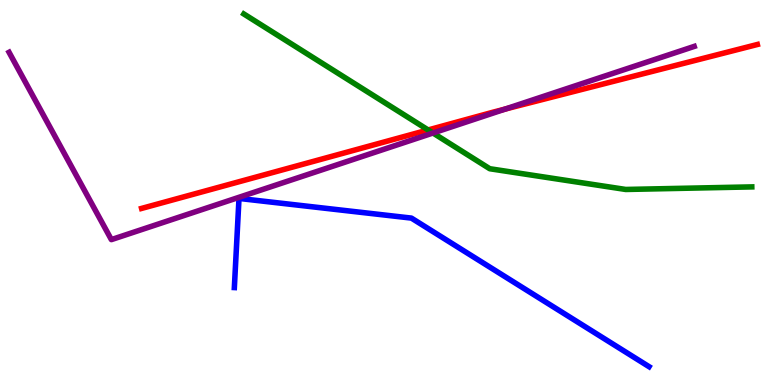[{'lines': ['blue', 'red'], 'intersections': []}, {'lines': ['green', 'red'], 'intersections': [{'x': 5.52, 'y': 6.62}]}, {'lines': ['purple', 'red'], 'intersections': [{'x': 6.52, 'y': 7.17}]}, {'lines': ['blue', 'green'], 'intersections': []}, {'lines': ['blue', 'purple'], 'intersections': []}, {'lines': ['green', 'purple'], 'intersections': [{'x': 5.59, 'y': 6.55}]}]